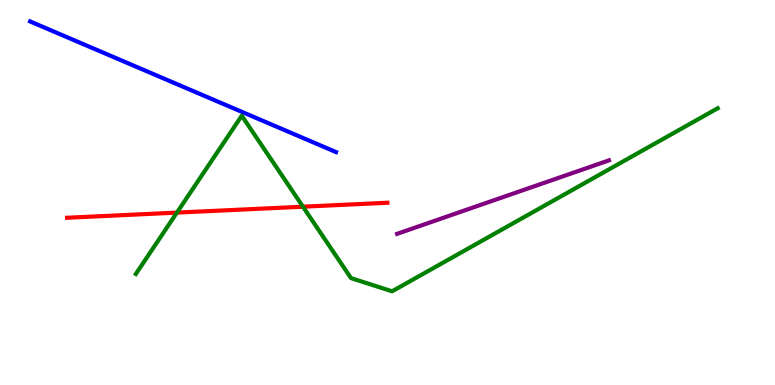[{'lines': ['blue', 'red'], 'intersections': []}, {'lines': ['green', 'red'], 'intersections': [{'x': 2.28, 'y': 4.48}, {'x': 3.91, 'y': 4.63}]}, {'lines': ['purple', 'red'], 'intersections': []}, {'lines': ['blue', 'green'], 'intersections': []}, {'lines': ['blue', 'purple'], 'intersections': []}, {'lines': ['green', 'purple'], 'intersections': []}]